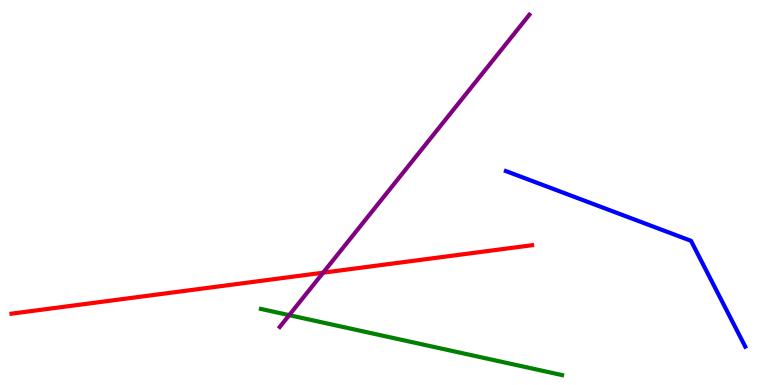[{'lines': ['blue', 'red'], 'intersections': []}, {'lines': ['green', 'red'], 'intersections': []}, {'lines': ['purple', 'red'], 'intersections': [{'x': 4.17, 'y': 2.92}]}, {'lines': ['blue', 'green'], 'intersections': []}, {'lines': ['blue', 'purple'], 'intersections': []}, {'lines': ['green', 'purple'], 'intersections': [{'x': 3.73, 'y': 1.81}]}]